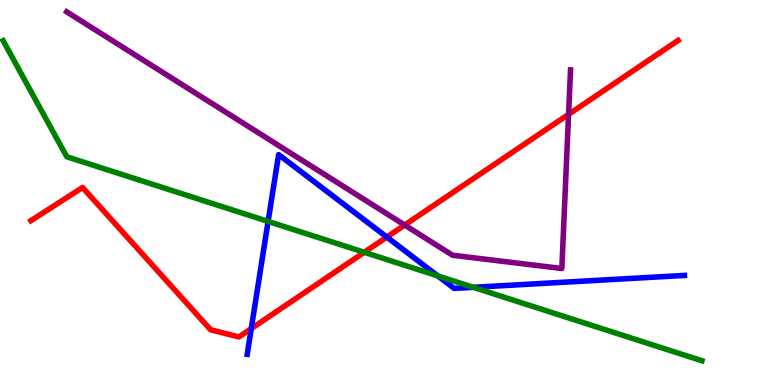[{'lines': ['blue', 'red'], 'intersections': [{'x': 3.24, 'y': 1.46}, {'x': 4.99, 'y': 3.84}]}, {'lines': ['green', 'red'], 'intersections': [{'x': 4.7, 'y': 3.45}]}, {'lines': ['purple', 'red'], 'intersections': [{'x': 5.22, 'y': 4.16}, {'x': 7.34, 'y': 7.03}]}, {'lines': ['blue', 'green'], 'intersections': [{'x': 3.46, 'y': 4.25}, {'x': 5.65, 'y': 2.83}, {'x': 6.11, 'y': 2.54}]}, {'lines': ['blue', 'purple'], 'intersections': []}, {'lines': ['green', 'purple'], 'intersections': []}]